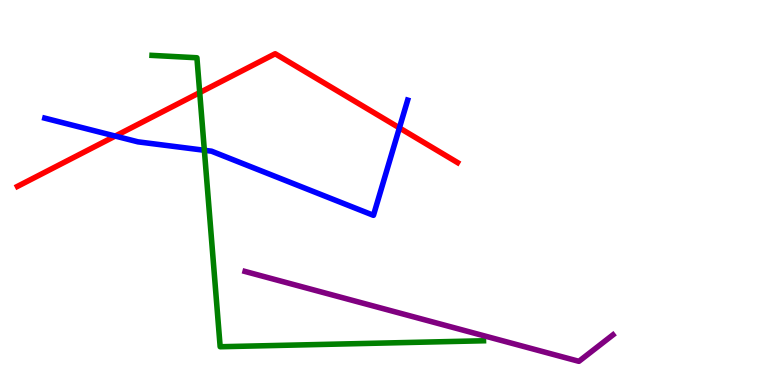[{'lines': ['blue', 'red'], 'intersections': [{'x': 1.49, 'y': 6.47}, {'x': 5.15, 'y': 6.68}]}, {'lines': ['green', 'red'], 'intersections': [{'x': 2.58, 'y': 7.59}]}, {'lines': ['purple', 'red'], 'intersections': []}, {'lines': ['blue', 'green'], 'intersections': [{'x': 2.64, 'y': 6.1}]}, {'lines': ['blue', 'purple'], 'intersections': []}, {'lines': ['green', 'purple'], 'intersections': []}]